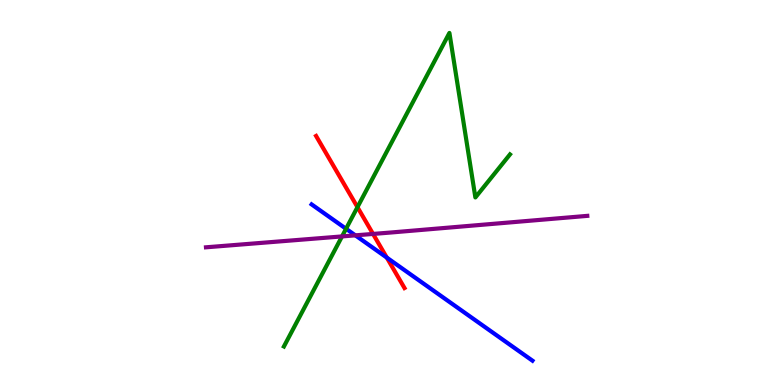[{'lines': ['blue', 'red'], 'intersections': [{'x': 4.99, 'y': 3.31}]}, {'lines': ['green', 'red'], 'intersections': [{'x': 4.61, 'y': 4.62}]}, {'lines': ['purple', 'red'], 'intersections': [{'x': 4.81, 'y': 3.92}]}, {'lines': ['blue', 'green'], 'intersections': [{'x': 4.47, 'y': 4.06}]}, {'lines': ['blue', 'purple'], 'intersections': [{'x': 4.59, 'y': 3.89}]}, {'lines': ['green', 'purple'], 'intersections': [{'x': 4.41, 'y': 3.86}]}]